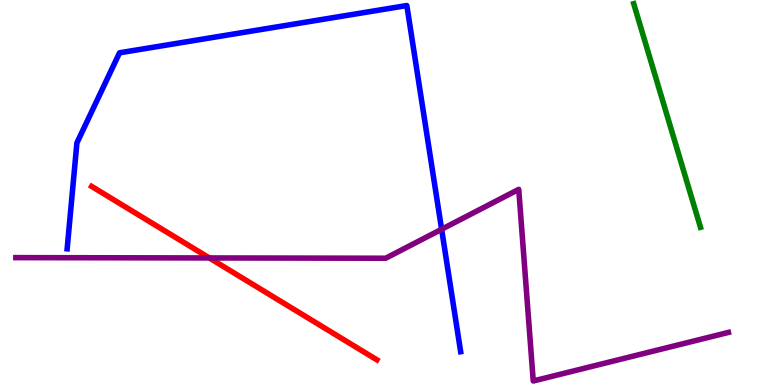[{'lines': ['blue', 'red'], 'intersections': []}, {'lines': ['green', 'red'], 'intersections': []}, {'lines': ['purple', 'red'], 'intersections': [{'x': 2.7, 'y': 3.3}]}, {'lines': ['blue', 'green'], 'intersections': []}, {'lines': ['blue', 'purple'], 'intersections': [{'x': 5.7, 'y': 4.04}]}, {'lines': ['green', 'purple'], 'intersections': []}]